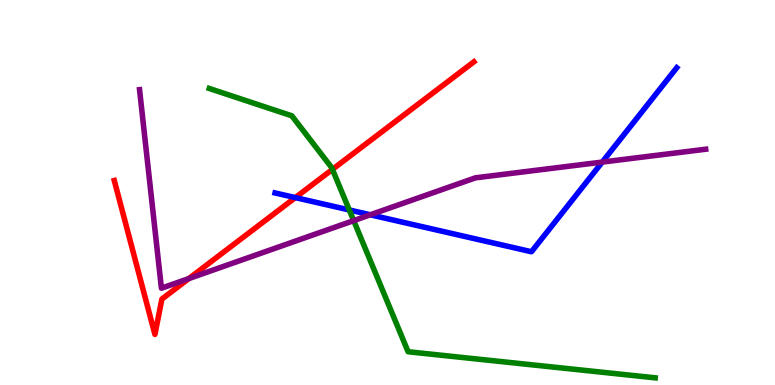[{'lines': ['blue', 'red'], 'intersections': [{'x': 3.81, 'y': 4.87}]}, {'lines': ['green', 'red'], 'intersections': [{'x': 4.29, 'y': 5.6}]}, {'lines': ['purple', 'red'], 'intersections': [{'x': 2.44, 'y': 2.76}]}, {'lines': ['blue', 'green'], 'intersections': [{'x': 4.51, 'y': 4.55}]}, {'lines': ['blue', 'purple'], 'intersections': [{'x': 4.78, 'y': 4.42}, {'x': 7.77, 'y': 5.79}]}, {'lines': ['green', 'purple'], 'intersections': [{'x': 4.56, 'y': 4.27}]}]